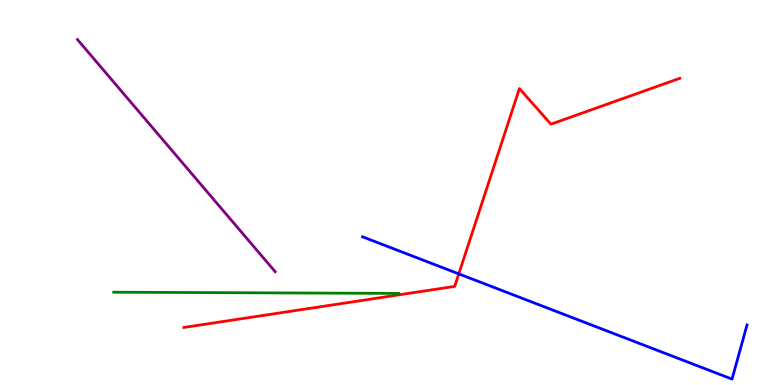[{'lines': ['blue', 'red'], 'intersections': [{'x': 5.92, 'y': 2.89}]}, {'lines': ['green', 'red'], 'intersections': []}, {'lines': ['purple', 'red'], 'intersections': []}, {'lines': ['blue', 'green'], 'intersections': []}, {'lines': ['blue', 'purple'], 'intersections': []}, {'lines': ['green', 'purple'], 'intersections': []}]